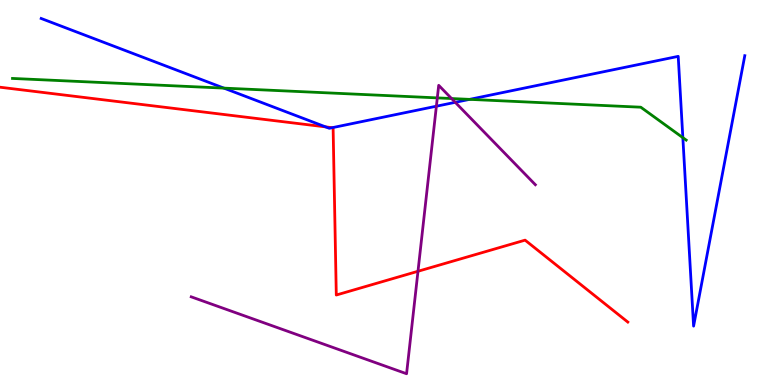[{'lines': ['blue', 'red'], 'intersections': [{'x': 4.2, 'y': 6.7}, {'x': 4.29, 'y': 6.68}]}, {'lines': ['green', 'red'], 'intersections': []}, {'lines': ['purple', 'red'], 'intersections': [{'x': 5.39, 'y': 2.95}]}, {'lines': ['blue', 'green'], 'intersections': [{'x': 2.89, 'y': 7.71}, {'x': 6.06, 'y': 7.42}, {'x': 8.81, 'y': 6.42}]}, {'lines': ['blue', 'purple'], 'intersections': [{'x': 5.63, 'y': 7.24}, {'x': 5.87, 'y': 7.34}]}, {'lines': ['green', 'purple'], 'intersections': [{'x': 5.64, 'y': 7.46}, {'x': 5.83, 'y': 7.44}]}]